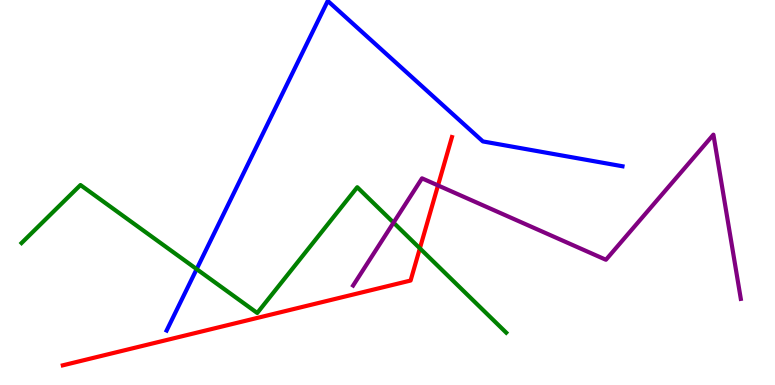[{'lines': ['blue', 'red'], 'intersections': []}, {'lines': ['green', 'red'], 'intersections': [{'x': 5.42, 'y': 3.55}]}, {'lines': ['purple', 'red'], 'intersections': [{'x': 5.65, 'y': 5.18}]}, {'lines': ['blue', 'green'], 'intersections': [{'x': 2.54, 'y': 3.01}]}, {'lines': ['blue', 'purple'], 'intersections': []}, {'lines': ['green', 'purple'], 'intersections': [{'x': 5.08, 'y': 4.22}]}]